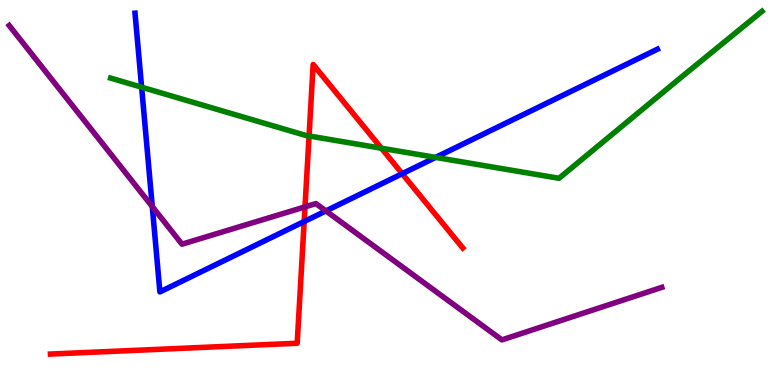[{'lines': ['blue', 'red'], 'intersections': [{'x': 3.92, 'y': 4.25}, {'x': 5.19, 'y': 5.49}]}, {'lines': ['green', 'red'], 'intersections': [{'x': 3.99, 'y': 6.47}, {'x': 4.92, 'y': 6.15}]}, {'lines': ['purple', 'red'], 'intersections': [{'x': 3.94, 'y': 4.63}]}, {'lines': ['blue', 'green'], 'intersections': [{'x': 1.83, 'y': 7.74}, {'x': 5.62, 'y': 5.91}]}, {'lines': ['blue', 'purple'], 'intersections': [{'x': 1.96, 'y': 4.63}, {'x': 4.21, 'y': 4.52}]}, {'lines': ['green', 'purple'], 'intersections': []}]